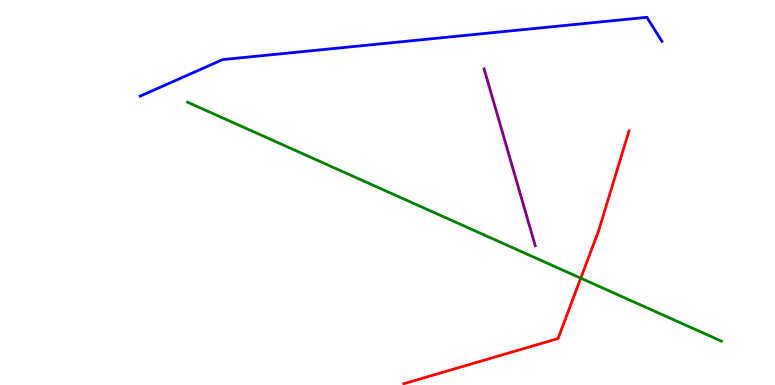[{'lines': ['blue', 'red'], 'intersections': []}, {'lines': ['green', 'red'], 'intersections': [{'x': 7.49, 'y': 2.77}]}, {'lines': ['purple', 'red'], 'intersections': []}, {'lines': ['blue', 'green'], 'intersections': []}, {'lines': ['blue', 'purple'], 'intersections': []}, {'lines': ['green', 'purple'], 'intersections': []}]